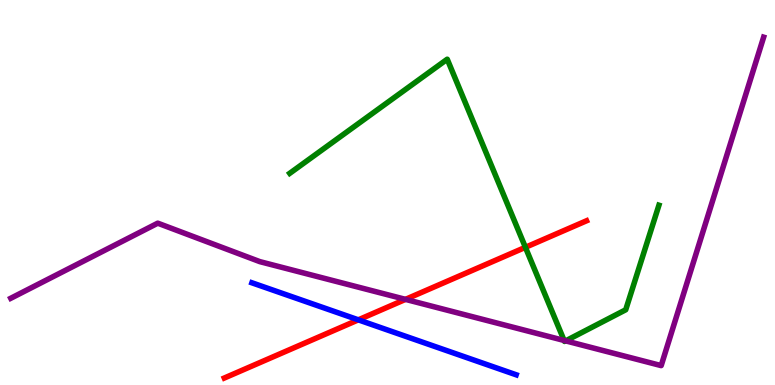[{'lines': ['blue', 'red'], 'intersections': [{'x': 4.62, 'y': 1.69}]}, {'lines': ['green', 'red'], 'intersections': [{'x': 6.78, 'y': 3.58}]}, {'lines': ['purple', 'red'], 'intersections': [{'x': 5.23, 'y': 2.22}]}, {'lines': ['blue', 'green'], 'intersections': []}, {'lines': ['blue', 'purple'], 'intersections': []}, {'lines': ['green', 'purple'], 'intersections': [{'x': 7.28, 'y': 1.16}, {'x': 7.3, 'y': 1.15}]}]